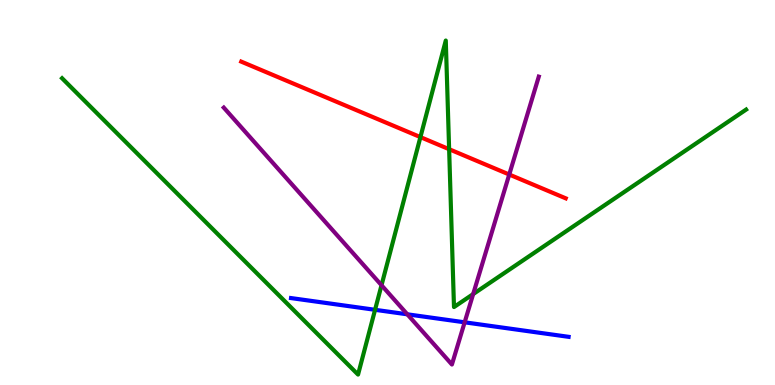[{'lines': ['blue', 'red'], 'intersections': []}, {'lines': ['green', 'red'], 'intersections': [{'x': 5.42, 'y': 6.44}, {'x': 5.8, 'y': 6.12}]}, {'lines': ['purple', 'red'], 'intersections': [{'x': 6.57, 'y': 5.47}]}, {'lines': ['blue', 'green'], 'intersections': [{'x': 4.84, 'y': 1.95}]}, {'lines': ['blue', 'purple'], 'intersections': [{'x': 5.26, 'y': 1.84}, {'x': 6.0, 'y': 1.63}]}, {'lines': ['green', 'purple'], 'intersections': [{'x': 4.92, 'y': 2.59}, {'x': 6.11, 'y': 2.36}]}]